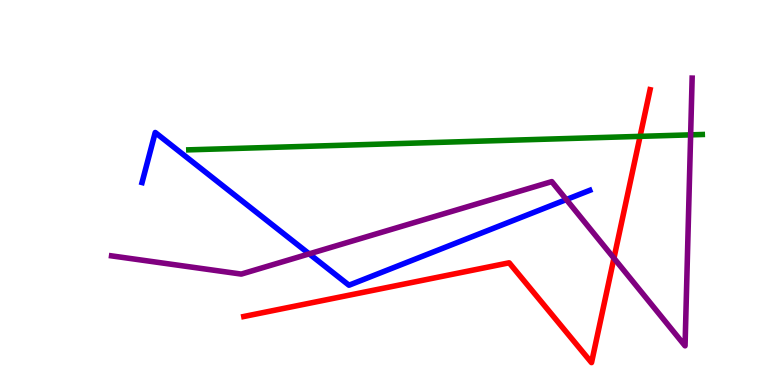[{'lines': ['blue', 'red'], 'intersections': []}, {'lines': ['green', 'red'], 'intersections': [{'x': 8.26, 'y': 6.46}]}, {'lines': ['purple', 'red'], 'intersections': [{'x': 7.92, 'y': 3.29}]}, {'lines': ['blue', 'green'], 'intersections': []}, {'lines': ['blue', 'purple'], 'intersections': [{'x': 3.99, 'y': 3.41}, {'x': 7.31, 'y': 4.82}]}, {'lines': ['green', 'purple'], 'intersections': [{'x': 8.91, 'y': 6.5}]}]